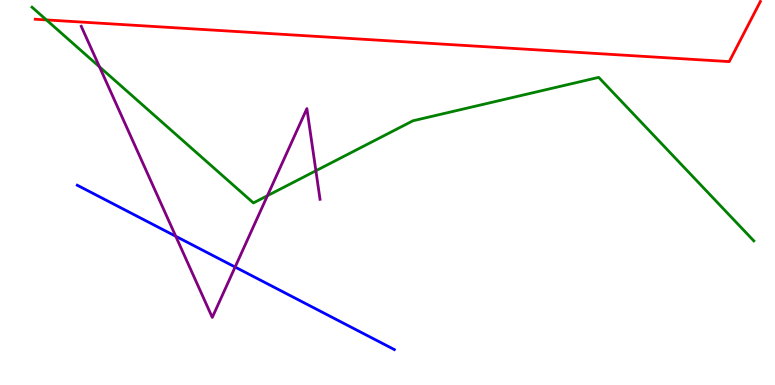[{'lines': ['blue', 'red'], 'intersections': []}, {'lines': ['green', 'red'], 'intersections': [{'x': 0.599, 'y': 9.48}]}, {'lines': ['purple', 'red'], 'intersections': []}, {'lines': ['blue', 'green'], 'intersections': []}, {'lines': ['blue', 'purple'], 'intersections': [{'x': 2.27, 'y': 3.86}, {'x': 3.03, 'y': 3.06}]}, {'lines': ['green', 'purple'], 'intersections': [{'x': 1.28, 'y': 8.26}, {'x': 3.45, 'y': 4.92}, {'x': 4.08, 'y': 5.56}]}]